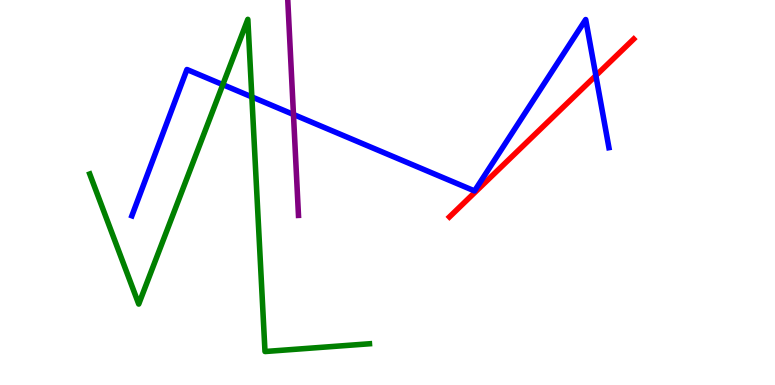[{'lines': ['blue', 'red'], 'intersections': [{'x': 7.69, 'y': 8.04}]}, {'lines': ['green', 'red'], 'intersections': []}, {'lines': ['purple', 'red'], 'intersections': []}, {'lines': ['blue', 'green'], 'intersections': [{'x': 2.88, 'y': 7.8}, {'x': 3.25, 'y': 7.48}]}, {'lines': ['blue', 'purple'], 'intersections': [{'x': 3.79, 'y': 7.03}]}, {'lines': ['green', 'purple'], 'intersections': []}]